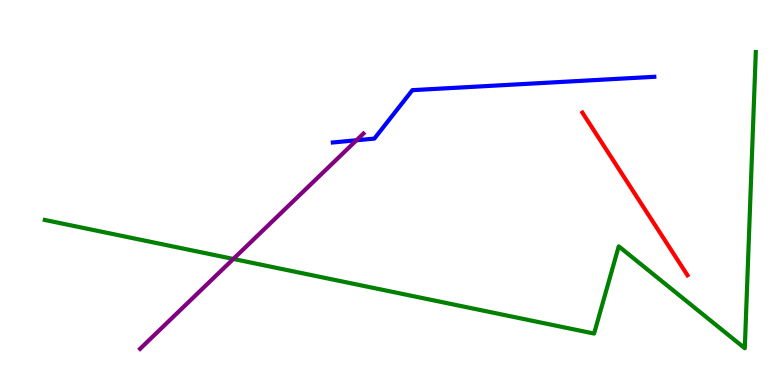[{'lines': ['blue', 'red'], 'intersections': []}, {'lines': ['green', 'red'], 'intersections': []}, {'lines': ['purple', 'red'], 'intersections': []}, {'lines': ['blue', 'green'], 'intersections': []}, {'lines': ['blue', 'purple'], 'intersections': [{'x': 4.6, 'y': 6.36}]}, {'lines': ['green', 'purple'], 'intersections': [{'x': 3.01, 'y': 3.27}]}]